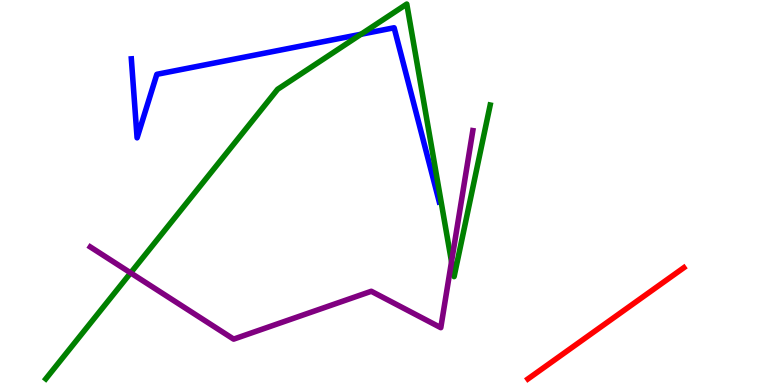[{'lines': ['blue', 'red'], 'intersections': []}, {'lines': ['green', 'red'], 'intersections': []}, {'lines': ['purple', 'red'], 'intersections': []}, {'lines': ['blue', 'green'], 'intersections': [{'x': 4.66, 'y': 9.11}]}, {'lines': ['blue', 'purple'], 'intersections': []}, {'lines': ['green', 'purple'], 'intersections': [{'x': 1.69, 'y': 2.91}, {'x': 5.83, 'y': 3.2}]}]